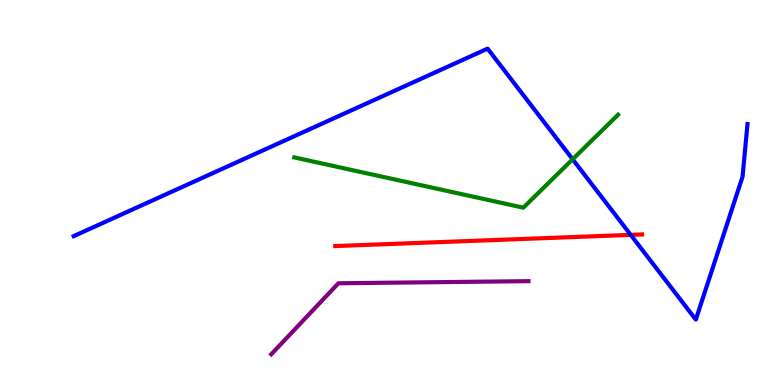[{'lines': ['blue', 'red'], 'intersections': [{'x': 8.14, 'y': 3.9}]}, {'lines': ['green', 'red'], 'intersections': []}, {'lines': ['purple', 'red'], 'intersections': []}, {'lines': ['blue', 'green'], 'intersections': [{'x': 7.39, 'y': 5.86}]}, {'lines': ['blue', 'purple'], 'intersections': []}, {'lines': ['green', 'purple'], 'intersections': []}]